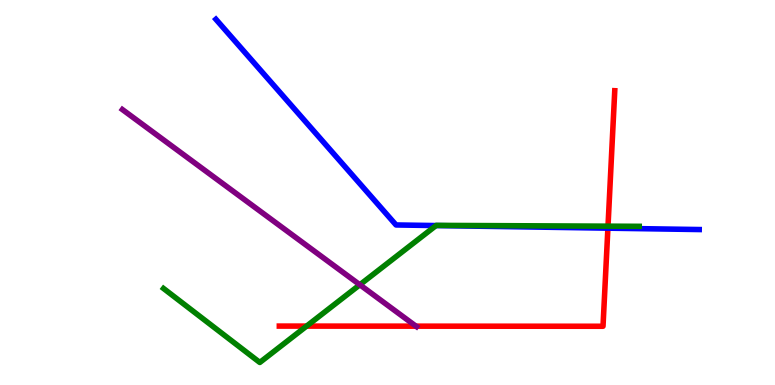[{'lines': ['blue', 'red'], 'intersections': [{'x': 7.84, 'y': 4.07}]}, {'lines': ['green', 'red'], 'intersections': [{'x': 3.96, 'y': 1.53}, {'x': 7.85, 'y': 4.13}]}, {'lines': ['purple', 'red'], 'intersections': [{'x': 5.37, 'y': 1.53}]}, {'lines': ['blue', 'green'], 'intersections': [{'x': 5.63, 'y': 4.14}]}, {'lines': ['blue', 'purple'], 'intersections': []}, {'lines': ['green', 'purple'], 'intersections': [{'x': 4.64, 'y': 2.6}]}]